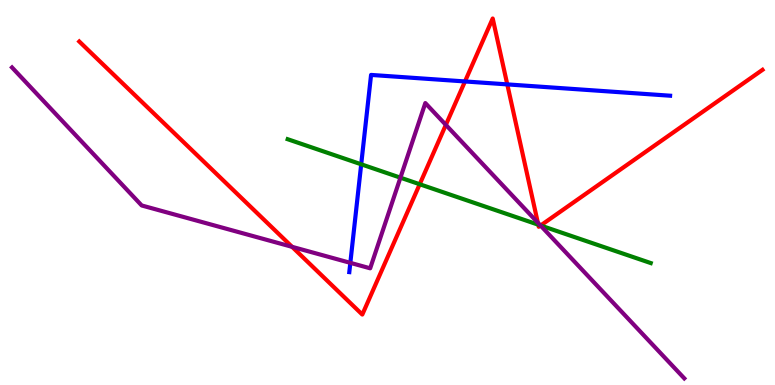[{'lines': ['blue', 'red'], 'intersections': [{'x': 6.0, 'y': 7.88}, {'x': 6.55, 'y': 7.81}]}, {'lines': ['green', 'red'], 'intersections': [{'x': 5.42, 'y': 5.21}, {'x': 6.95, 'y': 4.16}, {'x': 6.98, 'y': 4.14}]}, {'lines': ['purple', 'red'], 'intersections': [{'x': 3.77, 'y': 3.59}, {'x': 5.75, 'y': 6.76}, {'x': 6.94, 'y': 4.22}, {'x': 6.97, 'y': 4.14}]}, {'lines': ['blue', 'green'], 'intersections': [{'x': 4.66, 'y': 5.73}]}, {'lines': ['blue', 'purple'], 'intersections': [{'x': 4.52, 'y': 3.17}]}, {'lines': ['green', 'purple'], 'intersections': [{'x': 5.17, 'y': 5.39}, {'x': 6.97, 'y': 4.14}]}]